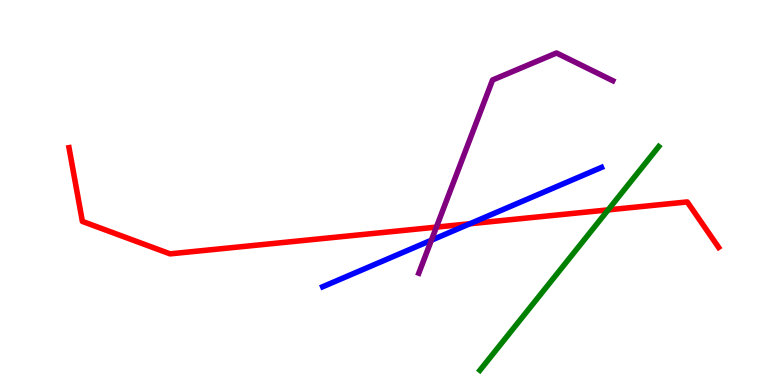[{'lines': ['blue', 'red'], 'intersections': [{'x': 6.06, 'y': 4.19}]}, {'lines': ['green', 'red'], 'intersections': [{'x': 7.85, 'y': 4.55}]}, {'lines': ['purple', 'red'], 'intersections': [{'x': 5.63, 'y': 4.1}]}, {'lines': ['blue', 'green'], 'intersections': []}, {'lines': ['blue', 'purple'], 'intersections': [{'x': 5.57, 'y': 3.76}]}, {'lines': ['green', 'purple'], 'intersections': []}]